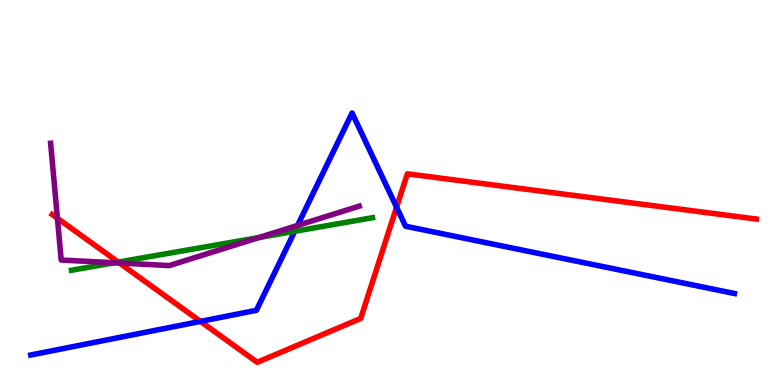[{'lines': ['blue', 'red'], 'intersections': [{'x': 2.59, 'y': 1.65}, {'x': 5.12, 'y': 4.62}]}, {'lines': ['green', 'red'], 'intersections': [{'x': 1.53, 'y': 3.19}]}, {'lines': ['purple', 'red'], 'intersections': [{'x': 0.741, 'y': 4.33}, {'x': 1.54, 'y': 3.17}]}, {'lines': ['blue', 'green'], 'intersections': [{'x': 3.8, 'y': 3.99}]}, {'lines': ['blue', 'purple'], 'intersections': [{'x': 3.84, 'y': 4.14}]}, {'lines': ['green', 'purple'], 'intersections': [{'x': 1.48, 'y': 3.18}, {'x': 3.34, 'y': 3.83}]}]